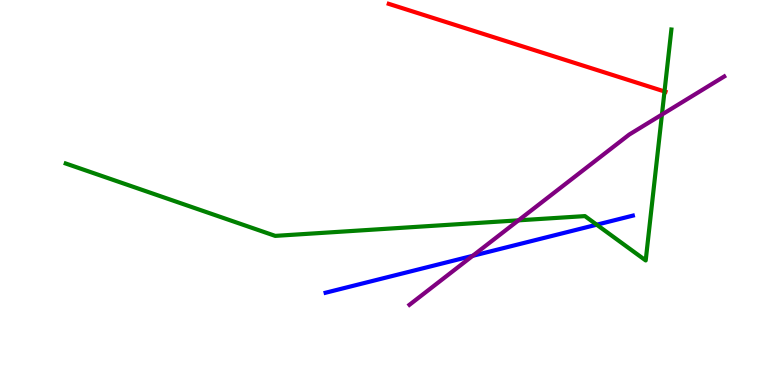[{'lines': ['blue', 'red'], 'intersections': []}, {'lines': ['green', 'red'], 'intersections': [{'x': 8.57, 'y': 7.62}]}, {'lines': ['purple', 'red'], 'intersections': []}, {'lines': ['blue', 'green'], 'intersections': [{'x': 7.7, 'y': 4.16}]}, {'lines': ['blue', 'purple'], 'intersections': [{'x': 6.1, 'y': 3.36}]}, {'lines': ['green', 'purple'], 'intersections': [{'x': 6.69, 'y': 4.28}, {'x': 8.54, 'y': 7.02}]}]